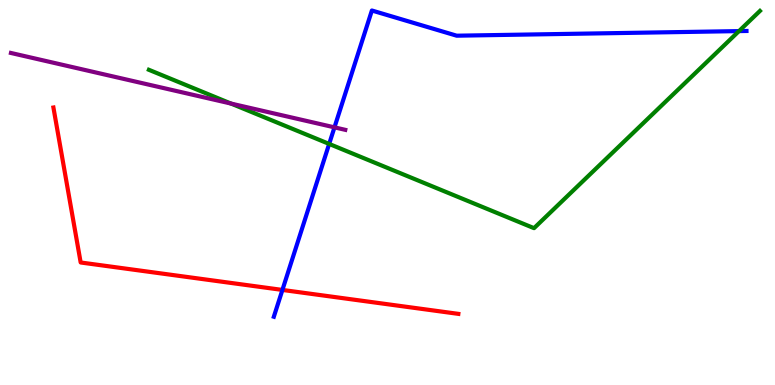[{'lines': ['blue', 'red'], 'intersections': [{'x': 3.64, 'y': 2.47}]}, {'lines': ['green', 'red'], 'intersections': []}, {'lines': ['purple', 'red'], 'intersections': []}, {'lines': ['blue', 'green'], 'intersections': [{'x': 4.25, 'y': 6.26}, {'x': 9.54, 'y': 9.19}]}, {'lines': ['blue', 'purple'], 'intersections': [{'x': 4.32, 'y': 6.69}]}, {'lines': ['green', 'purple'], 'intersections': [{'x': 2.98, 'y': 7.31}]}]